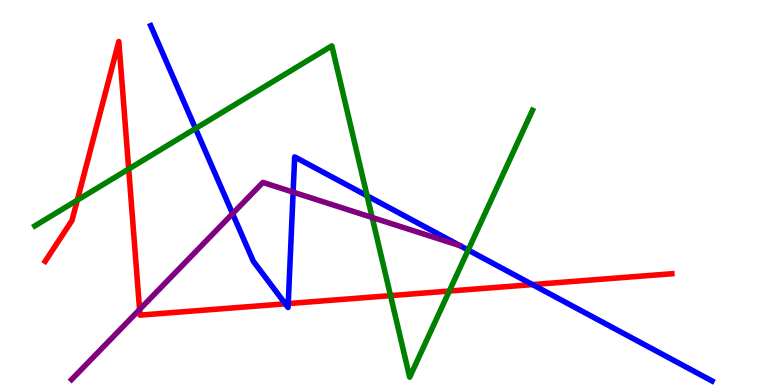[{'lines': ['blue', 'red'], 'intersections': [{'x': 3.68, 'y': 2.11}, {'x': 3.72, 'y': 2.11}, {'x': 6.87, 'y': 2.61}]}, {'lines': ['green', 'red'], 'intersections': [{'x': 0.997, 'y': 4.8}, {'x': 1.66, 'y': 5.61}, {'x': 5.04, 'y': 2.32}, {'x': 5.8, 'y': 2.44}]}, {'lines': ['purple', 'red'], 'intersections': [{'x': 1.8, 'y': 1.96}]}, {'lines': ['blue', 'green'], 'intersections': [{'x': 2.52, 'y': 6.66}, {'x': 4.74, 'y': 4.91}, {'x': 6.04, 'y': 3.51}]}, {'lines': ['blue', 'purple'], 'intersections': [{'x': 3.0, 'y': 4.45}, {'x': 3.78, 'y': 5.01}]}, {'lines': ['green', 'purple'], 'intersections': [{'x': 4.8, 'y': 4.35}]}]